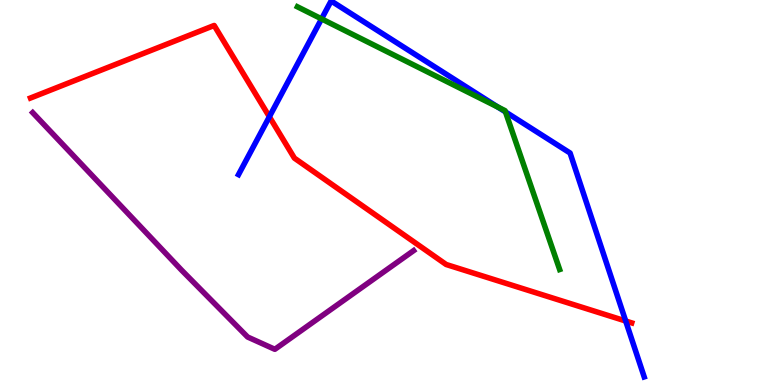[{'lines': ['blue', 'red'], 'intersections': [{'x': 3.48, 'y': 6.97}, {'x': 8.07, 'y': 1.66}]}, {'lines': ['green', 'red'], 'intersections': []}, {'lines': ['purple', 'red'], 'intersections': []}, {'lines': ['blue', 'green'], 'intersections': [{'x': 4.15, 'y': 9.51}, {'x': 6.42, 'y': 7.22}, {'x': 6.52, 'y': 7.09}]}, {'lines': ['blue', 'purple'], 'intersections': []}, {'lines': ['green', 'purple'], 'intersections': []}]